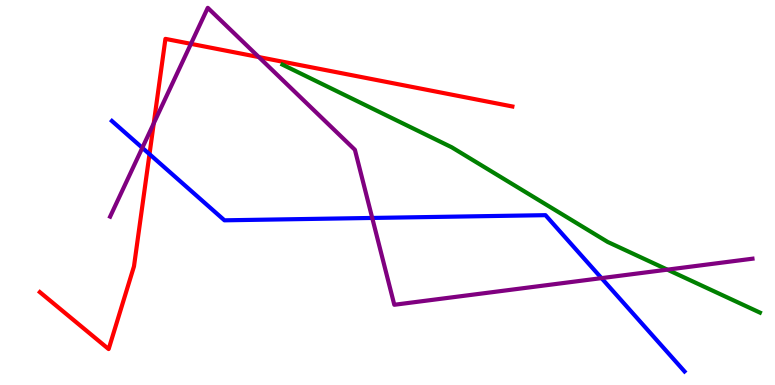[{'lines': ['blue', 'red'], 'intersections': [{'x': 1.93, 'y': 6.0}]}, {'lines': ['green', 'red'], 'intersections': []}, {'lines': ['purple', 'red'], 'intersections': [{'x': 1.98, 'y': 6.8}, {'x': 2.46, 'y': 8.86}, {'x': 3.34, 'y': 8.52}]}, {'lines': ['blue', 'green'], 'intersections': []}, {'lines': ['blue', 'purple'], 'intersections': [{'x': 1.84, 'y': 6.16}, {'x': 4.8, 'y': 4.34}, {'x': 7.76, 'y': 2.78}]}, {'lines': ['green', 'purple'], 'intersections': [{'x': 8.61, 'y': 3.0}]}]